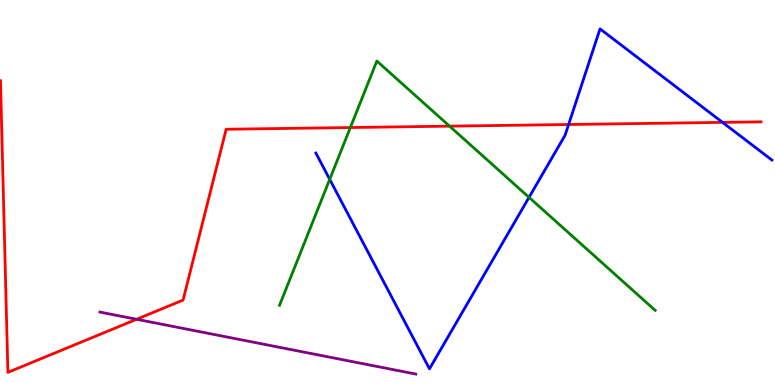[{'lines': ['blue', 'red'], 'intersections': [{'x': 7.34, 'y': 6.77}, {'x': 9.32, 'y': 6.82}]}, {'lines': ['green', 'red'], 'intersections': [{'x': 4.52, 'y': 6.69}, {'x': 5.8, 'y': 6.72}]}, {'lines': ['purple', 'red'], 'intersections': [{'x': 1.76, 'y': 1.71}]}, {'lines': ['blue', 'green'], 'intersections': [{'x': 4.25, 'y': 5.34}, {'x': 6.83, 'y': 4.87}]}, {'lines': ['blue', 'purple'], 'intersections': []}, {'lines': ['green', 'purple'], 'intersections': []}]